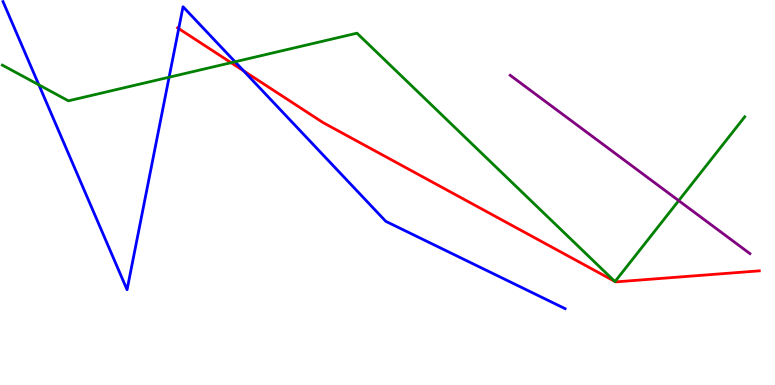[{'lines': ['blue', 'red'], 'intersections': [{'x': 2.31, 'y': 9.26}, {'x': 3.14, 'y': 8.16}]}, {'lines': ['green', 'red'], 'intersections': [{'x': 2.98, 'y': 8.37}, {'x': 7.93, 'y': 2.69}, {'x': 7.94, 'y': 2.69}]}, {'lines': ['purple', 'red'], 'intersections': []}, {'lines': ['blue', 'green'], 'intersections': [{'x': 0.501, 'y': 7.8}, {'x': 2.18, 'y': 7.99}, {'x': 3.03, 'y': 8.4}]}, {'lines': ['blue', 'purple'], 'intersections': []}, {'lines': ['green', 'purple'], 'intersections': [{'x': 8.76, 'y': 4.79}]}]